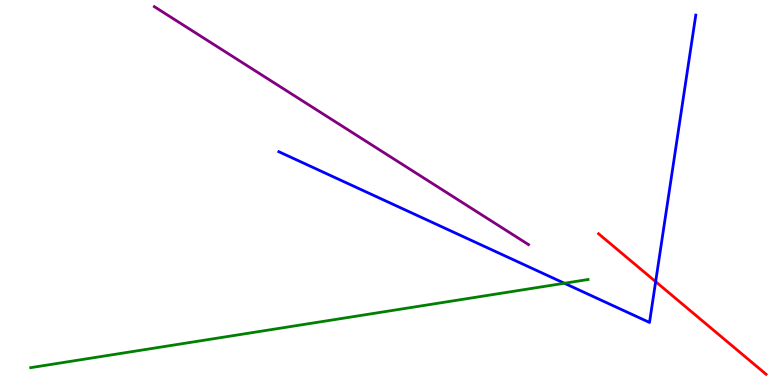[{'lines': ['blue', 'red'], 'intersections': [{'x': 8.46, 'y': 2.68}]}, {'lines': ['green', 'red'], 'intersections': []}, {'lines': ['purple', 'red'], 'intersections': []}, {'lines': ['blue', 'green'], 'intersections': [{'x': 7.28, 'y': 2.64}]}, {'lines': ['blue', 'purple'], 'intersections': []}, {'lines': ['green', 'purple'], 'intersections': []}]